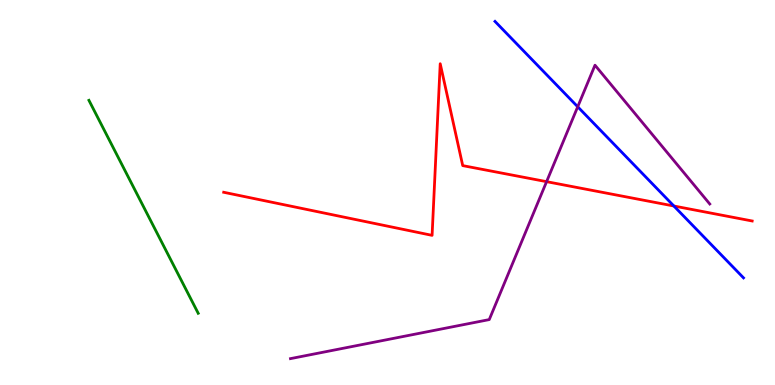[{'lines': ['blue', 'red'], 'intersections': [{'x': 8.7, 'y': 4.65}]}, {'lines': ['green', 'red'], 'intersections': []}, {'lines': ['purple', 'red'], 'intersections': [{'x': 7.05, 'y': 5.28}]}, {'lines': ['blue', 'green'], 'intersections': []}, {'lines': ['blue', 'purple'], 'intersections': [{'x': 7.45, 'y': 7.23}]}, {'lines': ['green', 'purple'], 'intersections': []}]